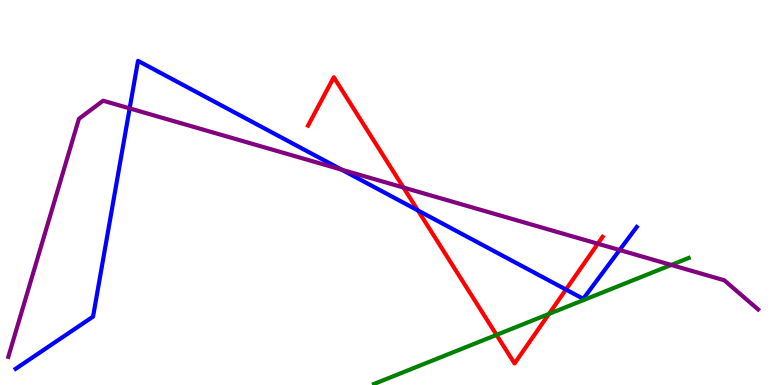[{'lines': ['blue', 'red'], 'intersections': [{'x': 5.39, 'y': 4.53}, {'x': 7.3, 'y': 2.48}]}, {'lines': ['green', 'red'], 'intersections': [{'x': 6.41, 'y': 1.3}, {'x': 7.08, 'y': 1.85}]}, {'lines': ['purple', 'red'], 'intersections': [{'x': 5.21, 'y': 5.13}, {'x': 7.71, 'y': 3.67}]}, {'lines': ['blue', 'green'], 'intersections': []}, {'lines': ['blue', 'purple'], 'intersections': [{'x': 1.67, 'y': 7.18}, {'x': 4.41, 'y': 5.59}, {'x': 7.99, 'y': 3.51}]}, {'lines': ['green', 'purple'], 'intersections': [{'x': 8.66, 'y': 3.12}]}]